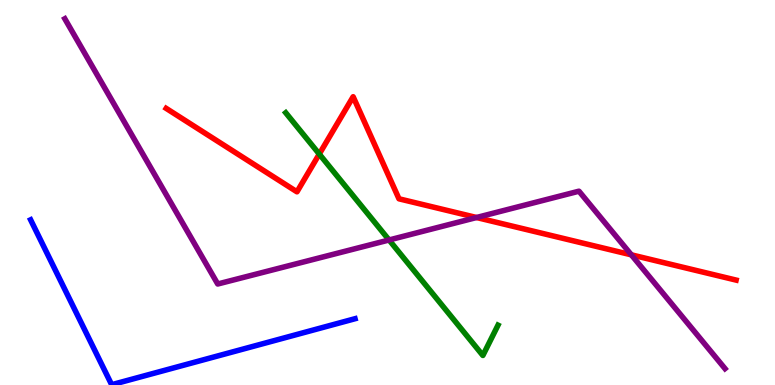[{'lines': ['blue', 'red'], 'intersections': []}, {'lines': ['green', 'red'], 'intersections': [{'x': 4.12, 'y': 6.0}]}, {'lines': ['purple', 'red'], 'intersections': [{'x': 6.15, 'y': 4.35}, {'x': 8.15, 'y': 3.38}]}, {'lines': ['blue', 'green'], 'intersections': []}, {'lines': ['blue', 'purple'], 'intersections': []}, {'lines': ['green', 'purple'], 'intersections': [{'x': 5.02, 'y': 3.77}]}]